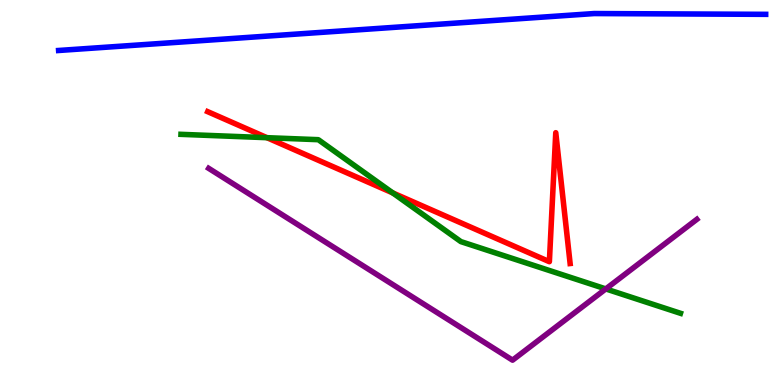[{'lines': ['blue', 'red'], 'intersections': []}, {'lines': ['green', 'red'], 'intersections': [{'x': 3.44, 'y': 6.42}, {'x': 5.07, 'y': 4.99}]}, {'lines': ['purple', 'red'], 'intersections': []}, {'lines': ['blue', 'green'], 'intersections': []}, {'lines': ['blue', 'purple'], 'intersections': []}, {'lines': ['green', 'purple'], 'intersections': [{'x': 7.82, 'y': 2.5}]}]